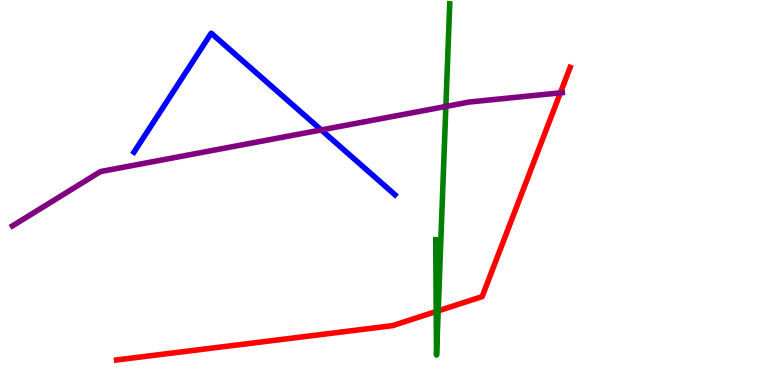[{'lines': ['blue', 'red'], 'intersections': []}, {'lines': ['green', 'red'], 'intersections': [{'x': 5.63, 'y': 1.91}, {'x': 5.65, 'y': 1.93}]}, {'lines': ['purple', 'red'], 'intersections': [{'x': 7.23, 'y': 7.59}]}, {'lines': ['blue', 'green'], 'intersections': []}, {'lines': ['blue', 'purple'], 'intersections': [{'x': 4.15, 'y': 6.62}]}, {'lines': ['green', 'purple'], 'intersections': [{'x': 5.75, 'y': 7.24}]}]